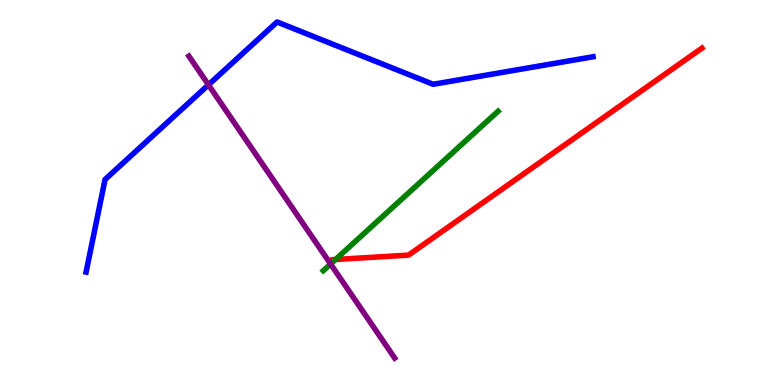[{'lines': ['blue', 'red'], 'intersections': []}, {'lines': ['green', 'red'], 'intersections': [{'x': 4.33, 'y': 3.26}]}, {'lines': ['purple', 'red'], 'intersections': []}, {'lines': ['blue', 'green'], 'intersections': []}, {'lines': ['blue', 'purple'], 'intersections': [{'x': 2.69, 'y': 7.8}]}, {'lines': ['green', 'purple'], 'intersections': [{'x': 4.27, 'y': 3.14}]}]